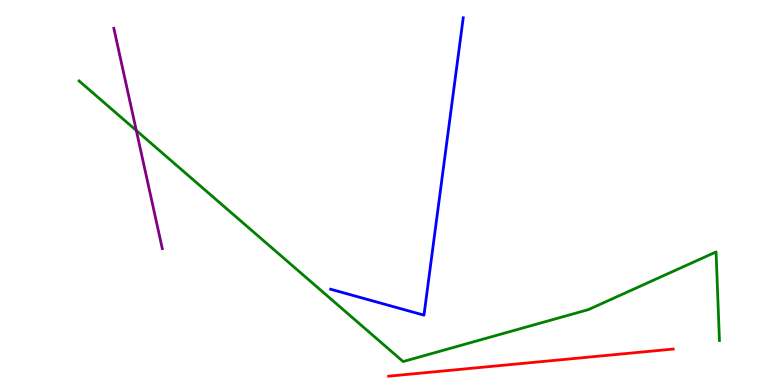[{'lines': ['blue', 'red'], 'intersections': []}, {'lines': ['green', 'red'], 'intersections': []}, {'lines': ['purple', 'red'], 'intersections': []}, {'lines': ['blue', 'green'], 'intersections': []}, {'lines': ['blue', 'purple'], 'intersections': []}, {'lines': ['green', 'purple'], 'intersections': [{'x': 1.76, 'y': 6.61}]}]